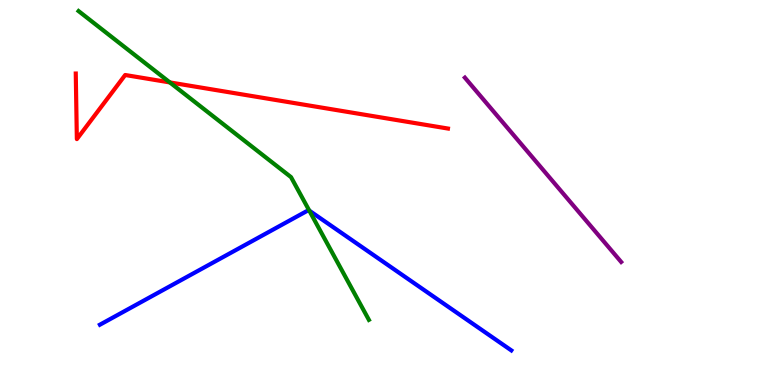[{'lines': ['blue', 'red'], 'intersections': []}, {'lines': ['green', 'red'], 'intersections': [{'x': 2.19, 'y': 7.86}]}, {'lines': ['purple', 'red'], 'intersections': []}, {'lines': ['blue', 'green'], 'intersections': [{'x': 3.99, 'y': 4.53}]}, {'lines': ['blue', 'purple'], 'intersections': []}, {'lines': ['green', 'purple'], 'intersections': []}]